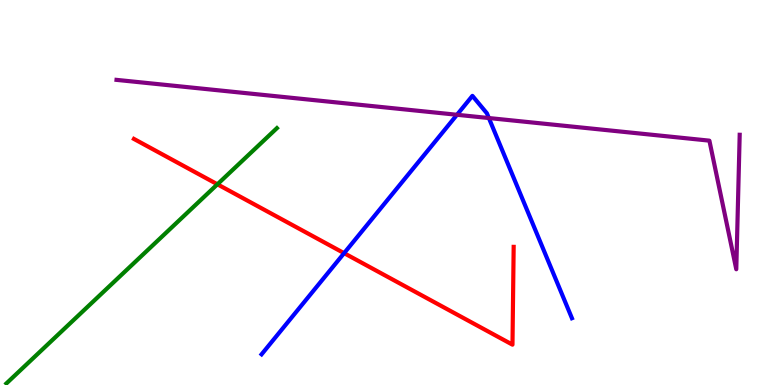[{'lines': ['blue', 'red'], 'intersections': [{'x': 4.44, 'y': 3.42}]}, {'lines': ['green', 'red'], 'intersections': [{'x': 2.81, 'y': 5.21}]}, {'lines': ['purple', 'red'], 'intersections': []}, {'lines': ['blue', 'green'], 'intersections': []}, {'lines': ['blue', 'purple'], 'intersections': [{'x': 5.9, 'y': 7.02}, {'x': 6.31, 'y': 6.93}]}, {'lines': ['green', 'purple'], 'intersections': []}]